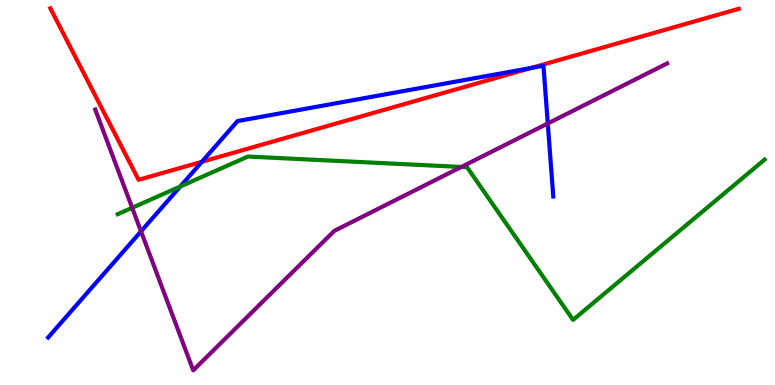[{'lines': ['blue', 'red'], 'intersections': [{'x': 2.61, 'y': 5.8}, {'x': 6.85, 'y': 8.23}]}, {'lines': ['green', 'red'], 'intersections': []}, {'lines': ['purple', 'red'], 'intersections': []}, {'lines': ['blue', 'green'], 'intersections': [{'x': 2.33, 'y': 5.16}]}, {'lines': ['blue', 'purple'], 'intersections': [{'x': 1.82, 'y': 3.99}, {'x': 7.07, 'y': 6.79}]}, {'lines': ['green', 'purple'], 'intersections': [{'x': 1.71, 'y': 4.6}, {'x': 5.95, 'y': 5.66}]}]